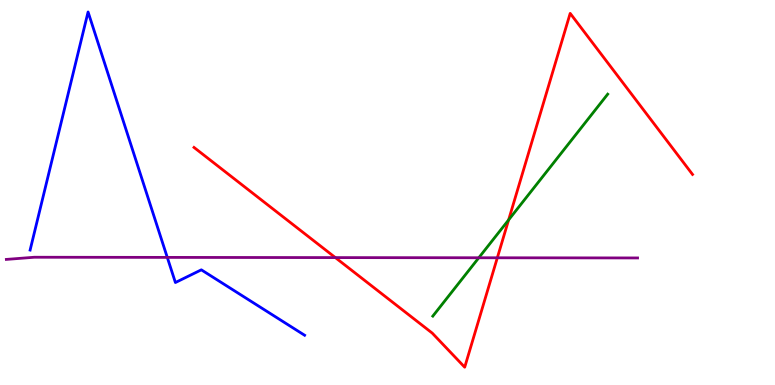[{'lines': ['blue', 'red'], 'intersections': []}, {'lines': ['green', 'red'], 'intersections': [{'x': 6.56, 'y': 4.29}]}, {'lines': ['purple', 'red'], 'intersections': [{'x': 4.33, 'y': 3.31}, {'x': 6.42, 'y': 3.3}]}, {'lines': ['blue', 'green'], 'intersections': []}, {'lines': ['blue', 'purple'], 'intersections': [{'x': 2.16, 'y': 3.31}]}, {'lines': ['green', 'purple'], 'intersections': [{'x': 6.18, 'y': 3.3}]}]